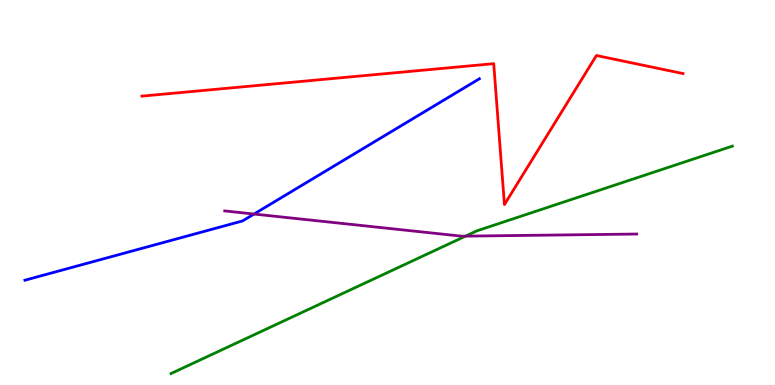[{'lines': ['blue', 'red'], 'intersections': []}, {'lines': ['green', 'red'], 'intersections': []}, {'lines': ['purple', 'red'], 'intersections': []}, {'lines': ['blue', 'green'], 'intersections': []}, {'lines': ['blue', 'purple'], 'intersections': [{'x': 3.28, 'y': 4.44}]}, {'lines': ['green', 'purple'], 'intersections': [{'x': 6.01, 'y': 3.87}]}]